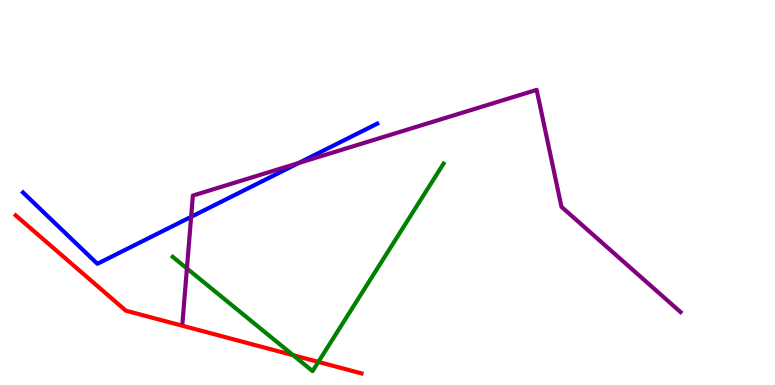[{'lines': ['blue', 'red'], 'intersections': []}, {'lines': ['green', 'red'], 'intersections': [{'x': 3.78, 'y': 0.774}, {'x': 4.11, 'y': 0.6}]}, {'lines': ['purple', 'red'], 'intersections': []}, {'lines': ['blue', 'green'], 'intersections': []}, {'lines': ['blue', 'purple'], 'intersections': [{'x': 2.47, 'y': 4.37}, {'x': 3.85, 'y': 5.76}]}, {'lines': ['green', 'purple'], 'intersections': [{'x': 2.41, 'y': 3.03}]}]